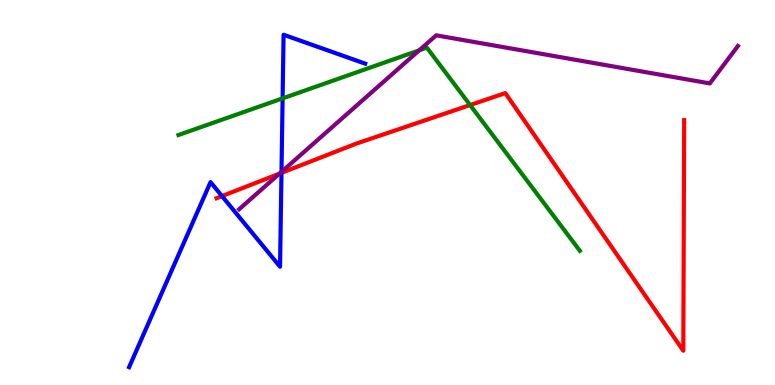[{'lines': ['blue', 'red'], 'intersections': [{'x': 2.86, 'y': 4.91}, {'x': 3.63, 'y': 5.51}]}, {'lines': ['green', 'red'], 'intersections': [{'x': 6.07, 'y': 7.27}]}, {'lines': ['purple', 'red'], 'intersections': [{'x': 3.61, 'y': 5.49}]}, {'lines': ['blue', 'green'], 'intersections': [{'x': 3.65, 'y': 7.44}]}, {'lines': ['blue', 'purple'], 'intersections': [{'x': 3.63, 'y': 5.54}]}, {'lines': ['green', 'purple'], 'intersections': [{'x': 5.41, 'y': 8.69}]}]